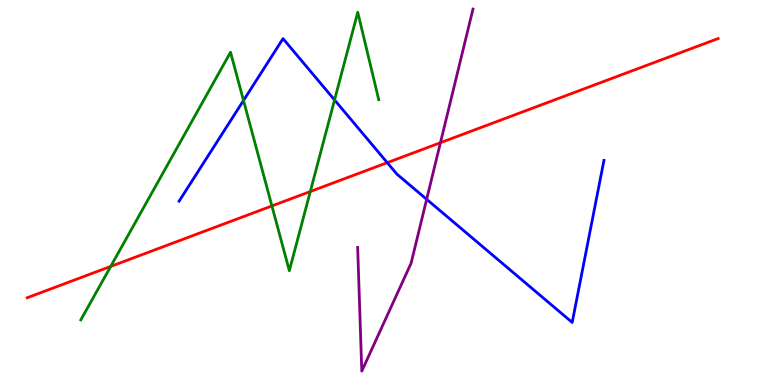[{'lines': ['blue', 'red'], 'intersections': [{'x': 5.0, 'y': 5.77}]}, {'lines': ['green', 'red'], 'intersections': [{'x': 1.43, 'y': 3.08}, {'x': 3.51, 'y': 4.65}, {'x': 4.0, 'y': 5.03}]}, {'lines': ['purple', 'red'], 'intersections': [{'x': 5.68, 'y': 6.29}]}, {'lines': ['blue', 'green'], 'intersections': [{'x': 3.14, 'y': 7.39}, {'x': 4.32, 'y': 7.4}]}, {'lines': ['blue', 'purple'], 'intersections': [{'x': 5.51, 'y': 4.82}]}, {'lines': ['green', 'purple'], 'intersections': []}]